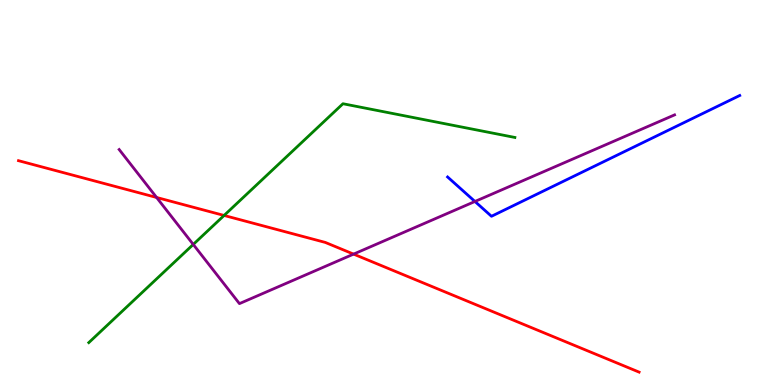[{'lines': ['blue', 'red'], 'intersections': []}, {'lines': ['green', 'red'], 'intersections': [{'x': 2.89, 'y': 4.4}]}, {'lines': ['purple', 'red'], 'intersections': [{'x': 2.02, 'y': 4.87}, {'x': 4.56, 'y': 3.4}]}, {'lines': ['blue', 'green'], 'intersections': []}, {'lines': ['blue', 'purple'], 'intersections': [{'x': 6.13, 'y': 4.77}]}, {'lines': ['green', 'purple'], 'intersections': [{'x': 2.49, 'y': 3.65}]}]